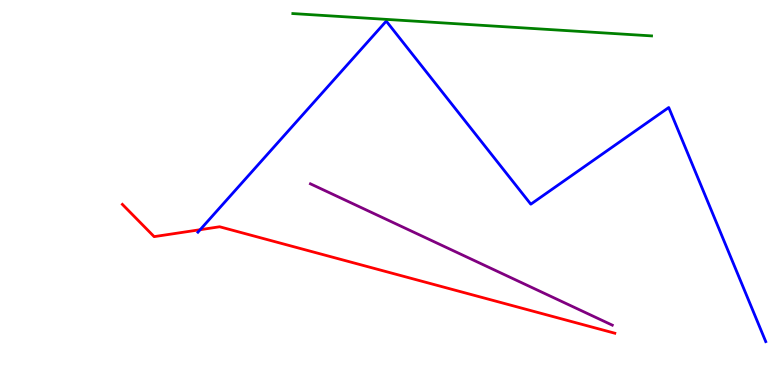[{'lines': ['blue', 'red'], 'intersections': [{'x': 2.58, 'y': 4.03}]}, {'lines': ['green', 'red'], 'intersections': []}, {'lines': ['purple', 'red'], 'intersections': []}, {'lines': ['blue', 'green'], 'intersections': []}, {'lines': ['blue', 'purple'], 'intersections': []}, {'lines': ['green', 'purple'], 'intersections': []}]